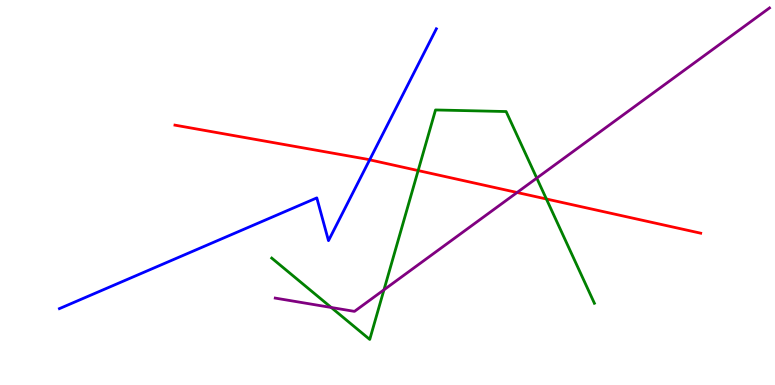[{'lines': ['blue', 'red'], 'intersections': [{'x': 4.77, 'y': 5.85}]}, {'lines': ['green', 'red'], 'intersections': [{'x': 5.4, 'y': 5.57}, {'x': 7.05, 'y': 4.83}]}, {'lines': ['purple', 'red'], 'intersections': [{'x': 6.67, 'y': 5.0}]}, {'lines': ['blue', 'green'], 'intersections': []}, {'lines': ['blue', 'purple'], 'intersections': []}, {'lines': ['green', 'purple'], 'intersections': [{'x': 4.27, 'y': 2.01}, {'x': 4.95, 'y': 2.47}, {'x': 6.93, 'y': 5.37}]}]